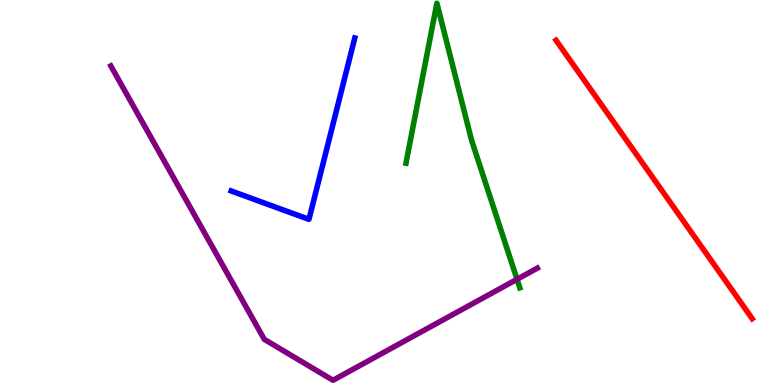[{'lines': ['blue', 'red'], 'intersections': []}, {'lines': ['green', 'red'], 'intersections': []}, {'lines': ['purple', 'red'], 'intersections': []}, {'lines': ['blue', 'green'], 'intersections': []}, {'lines': ['blue', 'purple'], 'intersections': []}, {'lines': ['green', 'purple'], 'intersections': [{'x': 6.67, 'y': 2.75}]}]